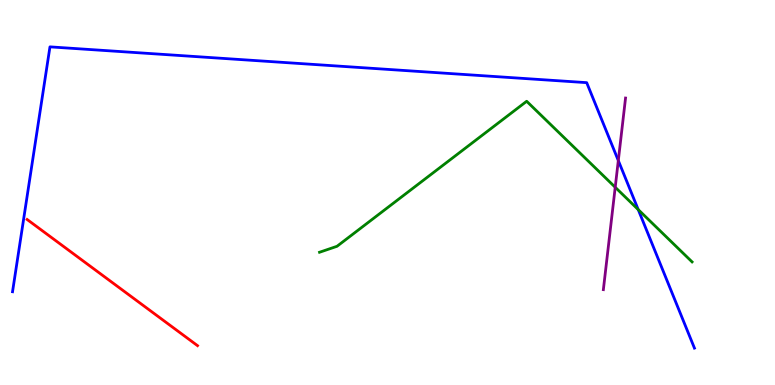[{'lines': ['blue', 'red'], 'intersections': []}, {'lines': ['green', 'red'], 'intersections': []}, {'lines': ['purple', 'red'], 'intersections': []}, {'lines': ['blue', 'green'], 'intersections': [{'x': 8.24, 'y': 4.56}]}, {'lines': ['blue', 'purple'], 'intersections': [{'x': 7.98, 'y': 5.83}]}, {'lines': ['green', 'purple'], 'intersections': [{'x': 7.94, 'y': 5.14}]}]